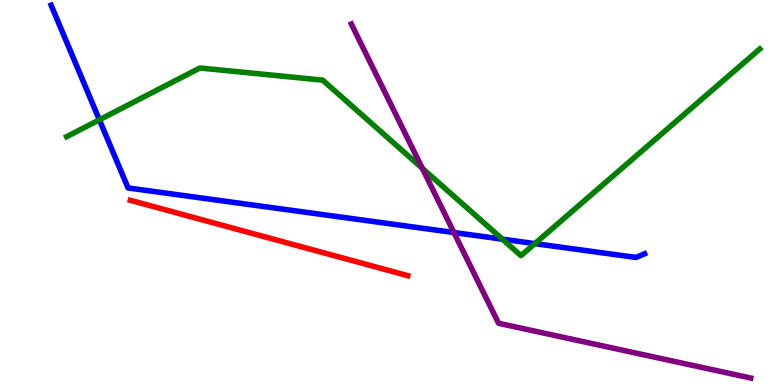[{'lines': ['blue', 'red'], 'intersections': []}, {'lines': ['green', 'red'], 'intersections': []}, {'lines': ['purple', 'red'], 'intersections': []}, {'lines': ['blue', 'green'], 'intersections': [{'x': 1.28, 'y': 6.89}, {'x': 6.48, 'y': 3.79}, {'x': 6.9, 'y': 3.67}]}, {'lines': ['blue', 'purple'], 'intersections': [{'x': 5.86, 'y': 3.96}]}, {'lines': ['green', 'purple'], 'intersections': [{'x': 5.45, 'y': 5.63}]}]